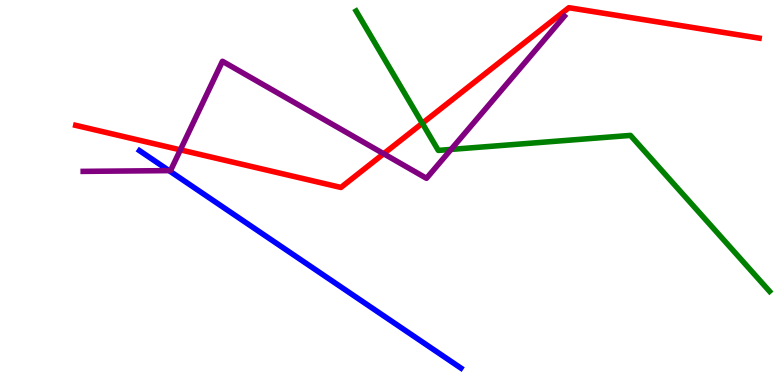[{'lines': ['blue', 'red'], 'intersections': []}, {'lines': ['green', 'red'], 'intersections': [{'x': 5.45, 'y': 6.8}]}, {'lines': ['purple', 'red'], 'intersections': [{'x': 2.33, 'y': 6.11}, {'x': 4.95, 'y': 6.01}]}, {'lines': ['blue', 'green'], 'intersections': []}, {'lines': ['blue', 'purple'], 'intersections': [{'x': 2.18, 'y': 5.57}]}, {'lines': ['green', 'purple'], 'intersections': [{'x': 5.82, 'y': 6.12}]}]